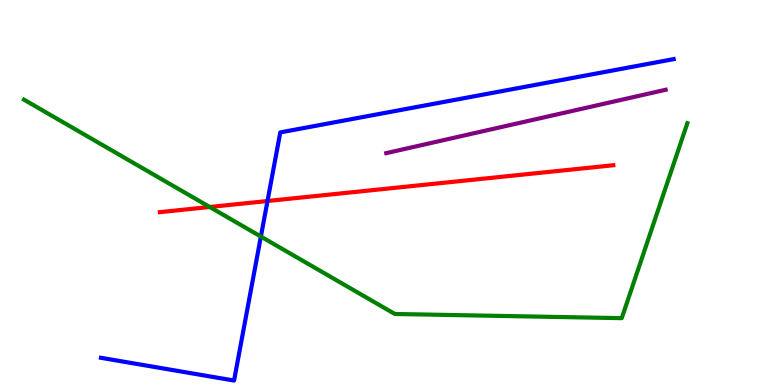[{'lines': ['blue', 'red'], 'intersections': [{'x': 3.45, 'y': 4.78}]}, {'lines': ['green', 'red'], 'intersections': [{'x': 2.71, 'y': 4.62}]}, {'lines': ['purple', 'red'], 'intersections': []}, {'lines': ['blue', 'green'], 'intersections': [{'x': 3.37, 'y': 3.86}]}, {'lines': ['blue', 'purple'], 'intersections': []}, {'lines': ['green', 'purple'], 'intersections': []}]